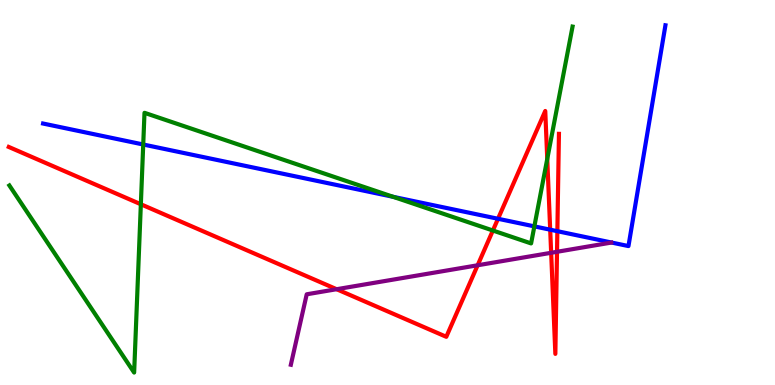[{'lines': ['blue', 'red'], 'intersections': [{'x': 6.43, 'y': 4.32}, {'x': 7.1, 'y': 4.03}, {'x': 7.19, 'y': 4.0}]}, {'lines': ['green', 'red'], 'intersections': [{'x': 1.82, 'y': 4.69}, {'x': 6.36, 'y': 4.01}, {'x': 7.06, 'y': 5.87}]}, {'lines': ['purple', 'red'], 'intersections': [{'x': 4.34, 'y': 2.49}, {'x': 6.16, 'y': 3.11}, {'x': 7.11, 'y': 3.43}, {'x': 7.19, 'y': 3.46}]}, {'lines': ['blue', 'green'], 'intersections': [{'x': 1.85, 'y': 6.25}, {'x': 5.07, 'y': 4.89}, {'x': 6.89, 'y': 4.12}]}, {'lines': ['blue', 'purple'], 'intersections': []}, {'lines': ['green', 'purple'], 'intersections': []}]